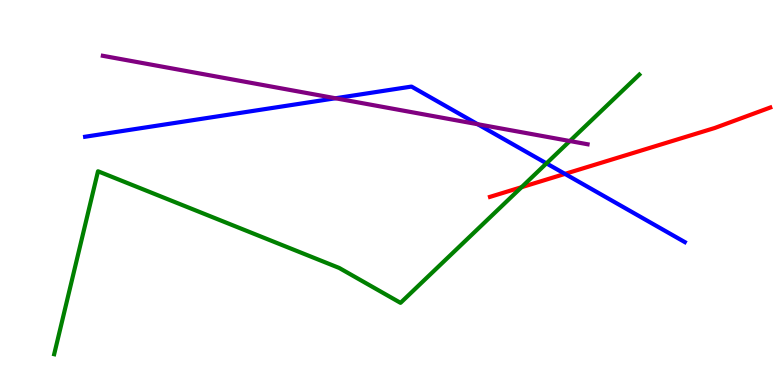[{'lines': ['blue', 'red'], 'intersections': [{'x': 7.29, 'y': 5.48}]}, {'lines': ['green', 'red'], 'intersections': [{'x': 6.73, 'y': 5.14}]}, {'lines': ['purple', 'red'], 'intersections': []}, {'lines': ['blue', 'green'], 'intersections': [{'x': 7.05, 'y': 5.76}]}, {'lines': ['blue', 'purple'], 'intersections': [{'x': 4.33, 'y': 7.45}, {'x': 6.16, 'y': 6.77}]}, {'lines': ['green', 'purple'], 'intersections': [{'x': 7.35, 'y': 6.34}]}]